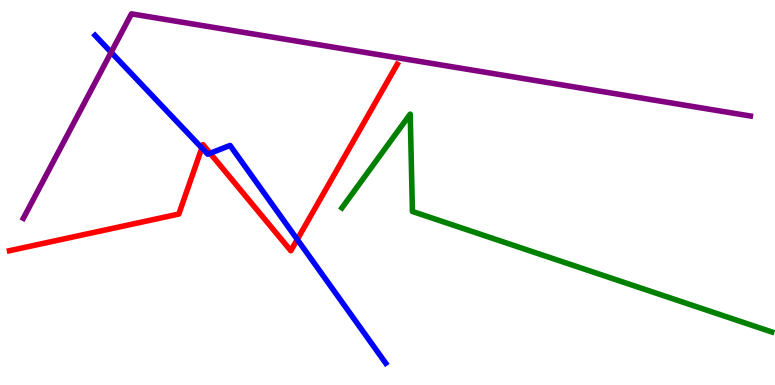[{'lines': ['blue', 'red'], 'intersections': [{'x': 2.6, 'y': 6.16}, {'x': 2.71, 'y': 6.02}, {'x': 3.84, 'y': 3.78}]}, {'lines': ['green', 'red'], 'intersections': []}, {'lines': ['purple', 'red'], 'intersections': []}, {'lines': ['blue', 'green'], 'intersections': []}, {'lines': ['blue', 'purple'], 'intersections': [{'x': 1.43, 'y': 8.64}]}, {'lines': ['green', 'purple'], 'intersections': []}]